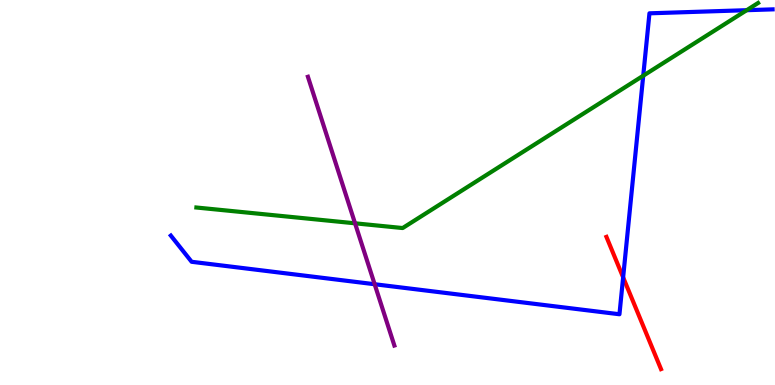[{'lines': ['blue', 'red'], 'intersections': [{'x': 8.04, 'y': 2.8}]}, {'lines': ['green', 'red'], 'intersections': []}, {'lines': ['purple', 'red'], 'intersections': []}, {'lines': ['blue', 'green'], 'intersections': [{'x': 8.3, 'y': 8.03}, {'x': 9.63, 'y': 9.74}]}, {'lines': ['blue', 'purple'], 'intersections': [{'x': 4.83, 'y': 2.62}]}, {'lines': ['green', 'purple'], 'intersections': [{'x': 4.58, 'y': 4.2}]}]